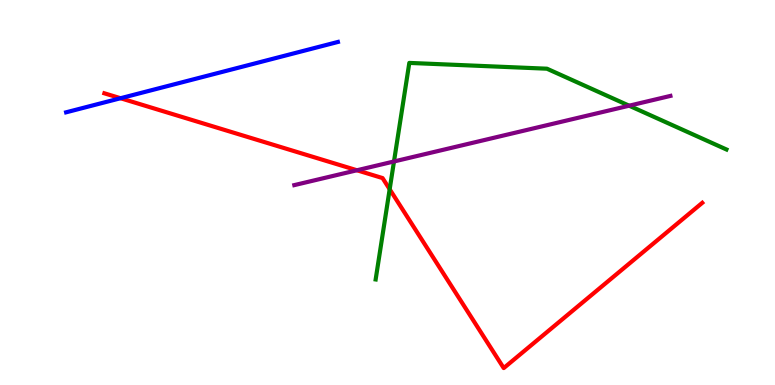[{'lines': ['blue', 'red'], 'intersections': [{'x': 1.56, 'y': 7.45}]}, {'lines': ['green', 'red'], 'intersections': [{'x': 5.03, 'y': 5.08}]}, {'lines': ['purple', 'red'], 'intersections': [{'x': 4.61, 'y': 5.58}]}, {'lines': ['blue', 'green'], 'intersections': []}, {'lines': ['blue', 'purple'], 'intersections': []}, {'lines': ['green', 'purple'], 'intersections': [{'x': 5.08, 'y': 5.81}, {'x': 8.12, 'y': 7.25}]}]